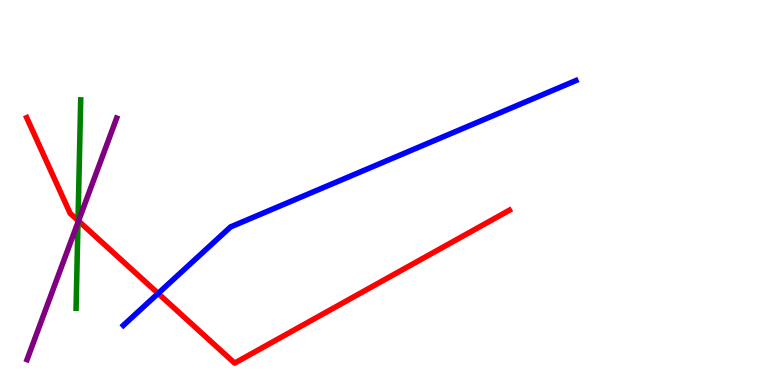[{'lines': ['blue', 'red'], 'intersections': [{'x': 2.04, 'y': 2.38}]}, {'lines': ['green', 'red'], 'intersections': [{'x': 1.01, 'y': 4.27}]}, {'lines': ['purple', 'red'], 'intersections': [{'x': 1.01, 'y': 4.26}]}, {'lines': ['blue', 'green'], 'intersections': []}, {'lines': ['blue', 'purple'], 'intersections': []}, {'lines': ['green', 'purple'], 'intersections': [{'x': 1.01, 'y': 4.22}]}]